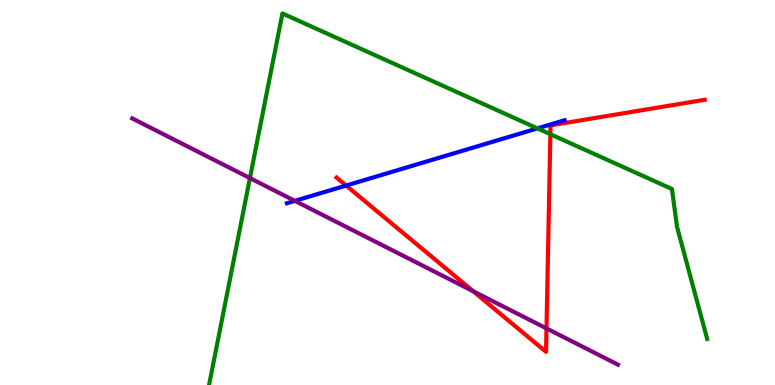[{'lines': ['blue', 'red'], 'intersections': [{'x': 4.47, 'y': 5.18}]}, {'lines': ['green', 'red'], 'intersections': [{'x': 7.1, 'y': 6.51}]}, {'lines': ['purple', 'red'], 'intersections': [{'x': 6.11, 'y': 2.43}, {'x': 7.05, 'y': 1.47}]}, {'lines': ['blue', 'green'], 'intersections': [{'x': 6.93, 'y': 6.67}]}, {'lines': ['blue', 'purple'], 'intersections': [{'x': 3.8, 'y': 4.78}]}, {'lines': ['green', 'purple'], 'intersections': [{'x': 3.22, 'y': 5.37}]}]